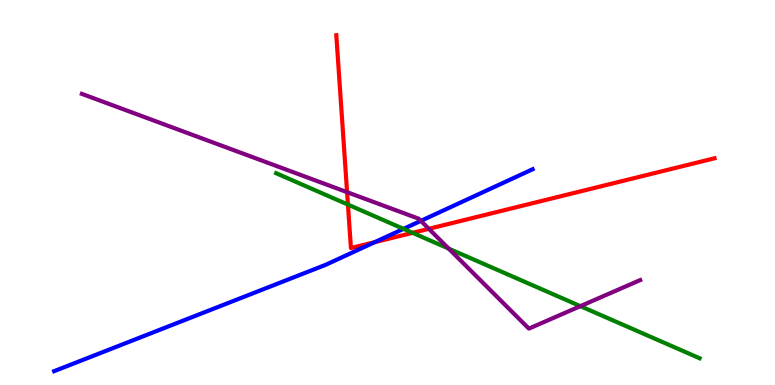[{'lines': ['blue', 'red'], 'intersections': [{'x': 4.84, 'y': 3.71}]}, {'lines': ['green', 'red'], 'intersections': [{'x': 4.49, 'y': 4.69}, {'x': 5.32, 'y': 3.95}]}, {'lines': ['purple', 'red'], 'intersections': [{'x': 4.48, 'y': 5.01}, {'x': 5.53, 'y': 4.06}]}, {'lines': ['blue', 'green'], 'intersections': [{'x': 5.21, 'y': 4.06}]}, {'lines': ['blue', 'purple'], 'intersections': [{'x': 5.43, 'y': 4.26}]}, {'lines': ['green', 'purple'], 'intersections': [{'x': 5.79, 'y': 3.54}, {'x': 7.49, 'y': 2.05}]}]